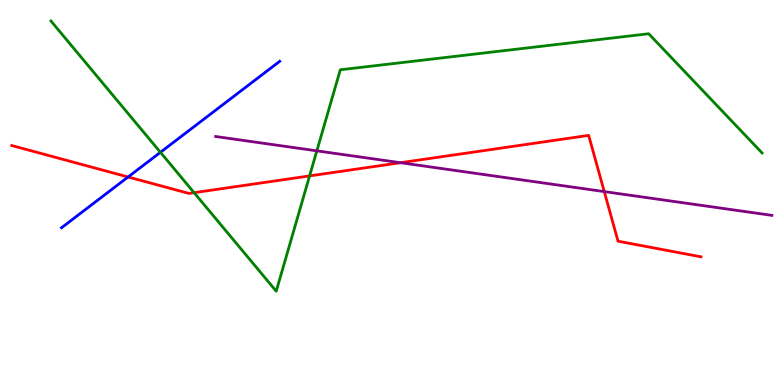[{'lines': ['blue', 'red'], 'intersections': [{'x': 1.65, 'y': 5.4}]}, {'lines': ['green', 'red'], 'intersections': [{'x': 2.5, 'y': 5.0}, {'x': 3.99, 'y': 5.43}]}, {'lines': ['purple', 'red'], 'intersections': [{'x': 5.17, 'y': 5.77}, {'x': 7.8, 'y': 5.02}]}, {'lines': ['blue', 'green'], 'intersections': [{'x': 2.07, 'y': 6.04}]}, {'lines': ['blue', 'purple'], 'intersections': []}, {'lines': ['green', 'purple'], 'intersections': [{'x': 4.09, 'y': 6.08}]}]